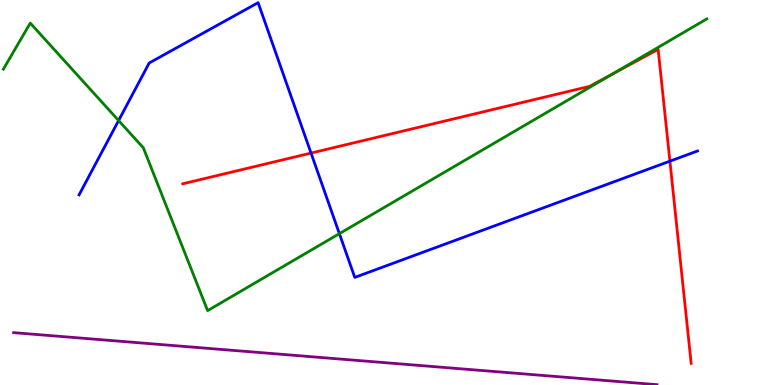[{'lines': ['blue', 'red'], 'intersections': [{'x': 4.01, 'y': 6.02}, {'x': 8.64, 'y': 5.81}]}, {'lines': ['green', 'red'], 'intersections': [{'x': 7.91, 'y': 8.09}]}, {'lines': ['purple', 'red'], 'intersections': []}, {'lines': ['blue', 'green'], 'intersections': [{'x': 1.53, 'y': 6.87}, {'x': 4.38, 'y': 3.93}]}, {'lines': ['blue', 'purple'], 'intersections': []}, {'lines': ['green', 'purple'], 'intersections': []}]